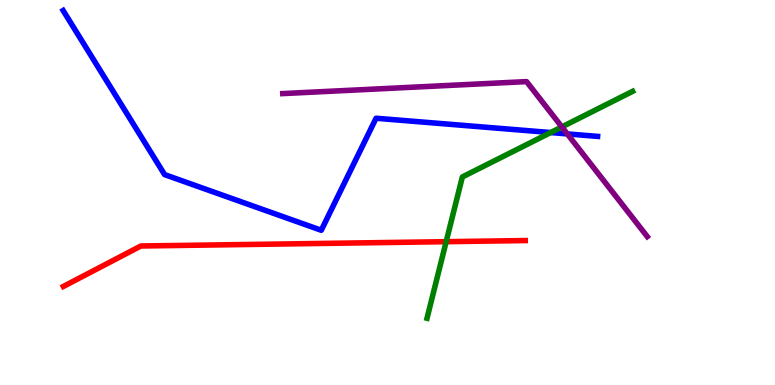[{'lines': ['blue', 'red'], 'intersections': []}, {'lines': ['green', 'red'], 'intersections': [{'x': 5.76, 'y': 3.72}]}, {'lines': ['purple', 'red'], 'intersections': []}, {'lines': ['blue', 'green'], 'intersections': [{'x': 7.11, 'y': 6.56}]}, {'lines': ['blue', 'purple'], 'intersections': [{'x': 7.32, 'y': 6.52}]}, {'lines': ['green', 'purple'], 'intersections': [{'x': 7.25, 'y': 6.7}]}]